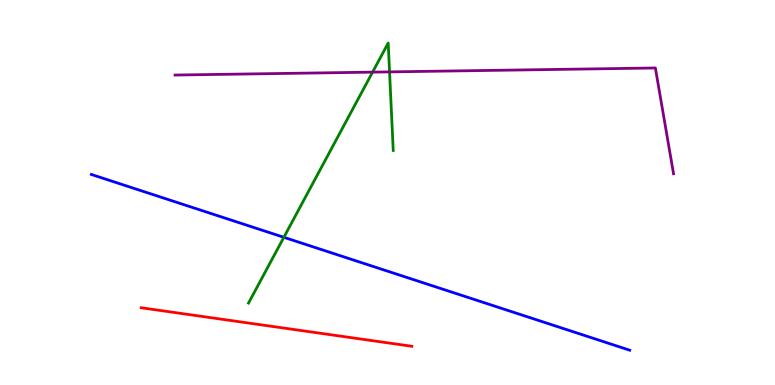[{'lines': ['blue', 'red'], 'intersections': []}, {'lines': ['green', 'red'], 'intersections': []}, {'lines': ['purple', 'red'], 'intersections': []}, {'lines': ['blue', 'green'], 'intersections': [{'x': 3.66, 'y': 3.84}]}, {'lines': ['blue', 'purple'], 'intersections': []}, {'lines': ['green', 'purple'], 'intersections': [{'x': 4.81, 'y': 8.13}, {'x': 5.03, 'y': 8.13}]}]